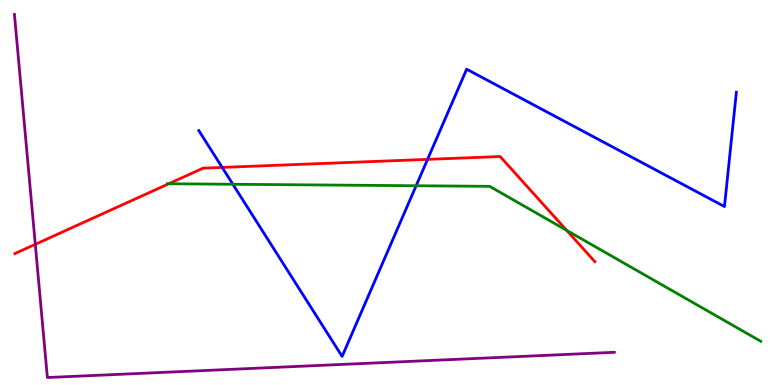[{'lines': ['blue', 'red'], 'intersections': [{'x': 2.87, 'y': 5.65}, {'x': 5.52, 'y': 5.86}]}, {'lines': ['green', 'red'], 'intersections': [{'x': 2.18, 'y': 5.23}, {'x': 7.31, 'y': 4.02}]}, {'lines': ['purple', 'red'], 'intersections': [{'x': 0.455, 'y': 3.65}]}, {'lines': ['blue', 'green'], 'intersections': [{'x': 3.0, 'y': 5.21}, {'x': 5.37, 'y': 5.18}]}, {'lines': ['blue', 'purple'], 'intersections': []}, {'lines': ['green', 'purple'], 'intersections': []}]